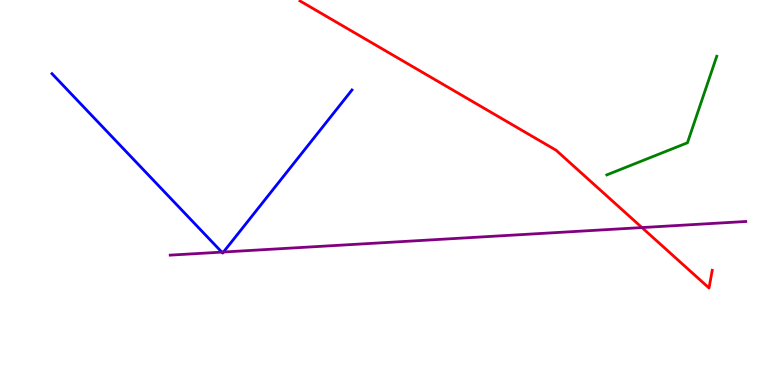[{'lines': ['blue', 'red'], 'intersections': []}, {'lines': ['green', 'red'], 'intersections': []}, {'lines': ['purple', 'red'], 'intersections': [{'x': 8.28, 'y': 4.09}]}, {'lines': ['blue', 'green'], 'intersections': []}, {'lines': ['blue', 'purple'], 'intersections': [{'x': 2.86, 'y': 3.45}, {'x': 2.88, 'y': 3.45}]}, {'lines': ['green', 'purple'], 'intersections': []}]